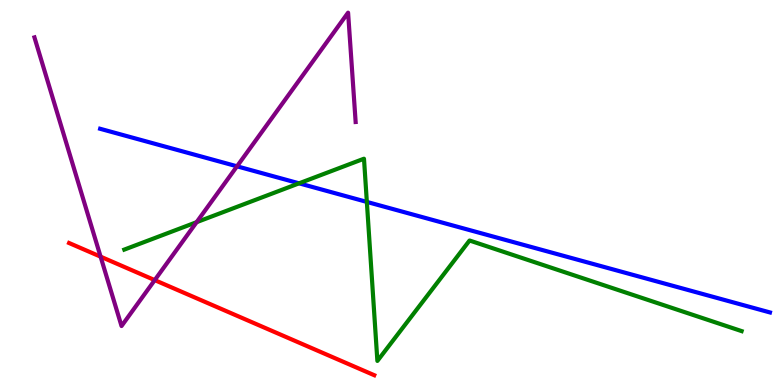[{'lines': ['blue', 'red'], 'intersections': []}, {'lines': ['green', 'red'], 'intersections': []}, {'lines': ['purple', 'red'], 'intersections': [{'x': 1.3, 'y': 3.33}, {'x': 2.0, 'y': 2.72}]}, {'lines': ['blue', 'green'], 'intersections': [{'x': 3.86, 'y': 5.24}, {'x': 4.73, 'y': 4.76}]}, {'lines': ['blue', 'purple'], 'intersections': [{'x': 3.06, 'y': 5.68}]}, {'lines': ['green', 'purple'], 'intersections': [{'x': 2.54, 'y': 4.23}]}]